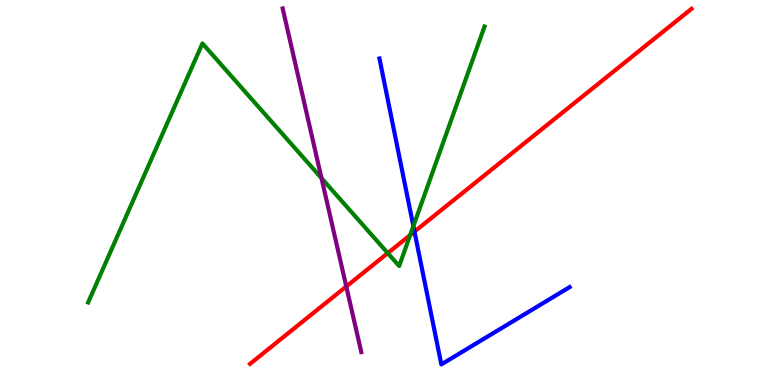[{'lines': ['blue', 'red'], 'intersections': [{'x': 5.35, 'y': 3.98}]}, {'lines': ['green', 'red'], 'intersections': [{'x': 5.0, 'y': 3.43}, {'x': 5.29, 'y': 3.89}]}, {'lines': ['purple', 'red'], 'intersections': [{'x': 4.47, 'y': 2.56}]}, {'lines': ['blue', 'green'], 'intersections': [{'x': 5.33, 'y': 4.13}]}, {'lines': ['blue', 'purple'], 'intersections': []}, {'lines': ['green', 'purple'], 'intersections': [{'x': 4.15, 'y': 5.37}]}]